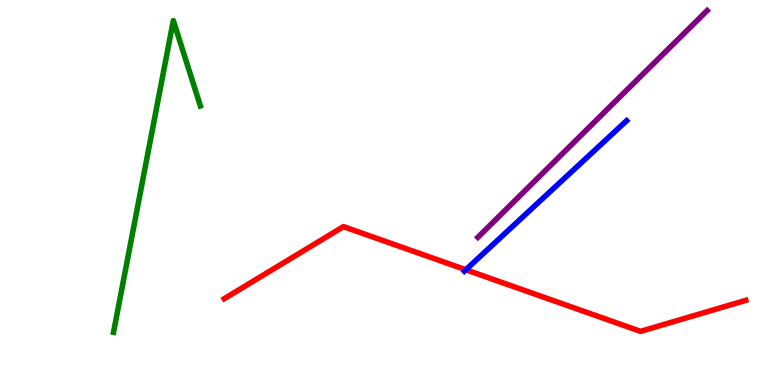[{'lines': ['blue', 'red'], 'intersections': [{'x': 6.01, 'y': 2.99}]}, {'lines': ['green', 'red'], 'intersections': []}, {'lines': ['purple', 'red'], 'intersections': []}, {'lines': ['blue', 'green'], 'intersections': []}, {'lines': ['blue', 'purple'], 'intersections': []}, {'lines': ['green', 'purple'], 'intersections': []}]